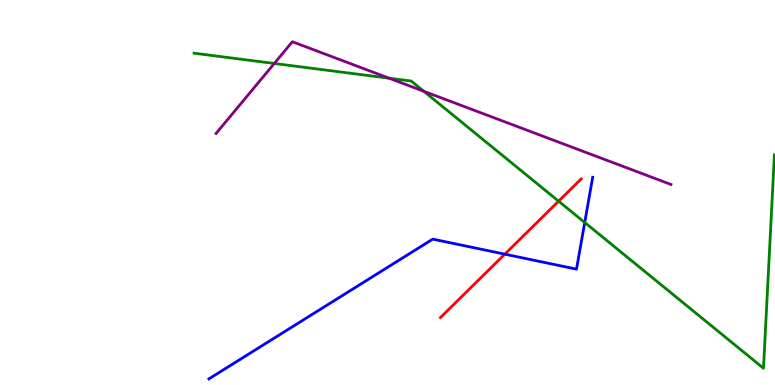[{'lines': ['blue', 'red'], 'intersections': [{'x': 6.51, 'y': 3.4}]}, {'lines': ['green', 'red'], 'intersections': [{'x': 7.21, 'y': 4.77}]}, {'lines': ['purple', 'red'], 'intersections': []}, {'lines': ['blue', 'green'], 'intersections': [{'x': 7.54, 'y': 4.22}]}, {'lines': ['blue', 'purple'], 'intersections': []}, {'lines': ['green', 'purple'], 'intersections': [{'x': 3.54, 'y': 8.35}, {'x': 5.02, 'y': 7.97}, {'x': 5.47, 'y': 7.63}]}]